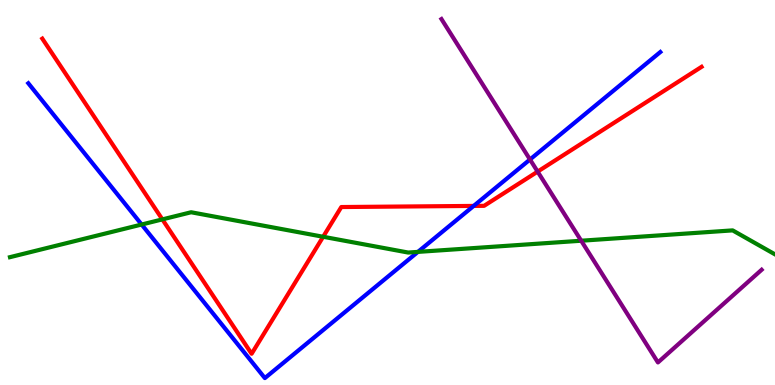[{'lines': ['blue', 'red'], 'intersections': [{'x': 6.11, 'y': 4.65}]}, {'lines': ['green', 'red'], 'intersections': [{'x': 2.09, 'y': 4.3}, {'x': 4.17, 'y': 3.85}]}, {'lines': ['purple', 'red'], 'intersections': [{'x': 6.94, 'y': 5.54}]}, {'lines': ['blue', 'green'], 'intersections': [{'x': 1.83, 'y': 4.17}, {'x': 5.39, 'y': 3.46}]}, {'lines': ['blue', 'purple'], 'intersections': [{'x': 6.84, 'y': 5.86}]}, {'lines': ['green', 'purple'], 'intersections': [{'x': 7.5, 'y': 3.75}]}]